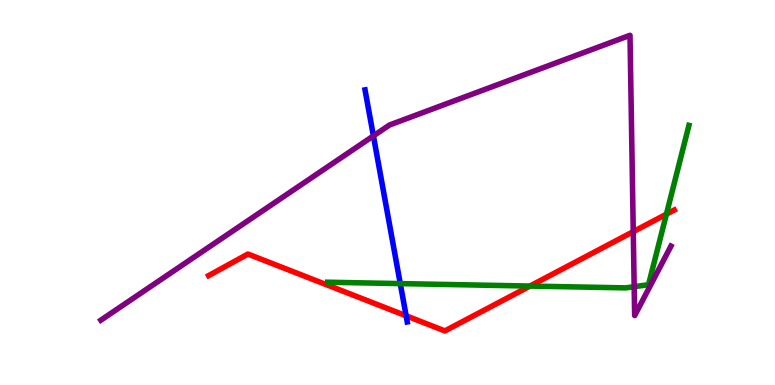[{'lines': ['blue', 'red'], 'intersections': [{'x': 5.24, 'y': 1.8}]}, {'lines': ['green', 'red'], 'intersections': [{'x': 6.84, 'y': 2.57}, {'x': 8.6, 'y': 4.44}]}, {'lines': ['purple', 'red'], 'intersections': [{'x': 8.17, 'y': 3.98}]}, {'lines': ['blue', 'green'], 'intersections': [{'x': 5.16, 'y': 2.63}]}, {'lines': ['blue', 'purple'], 'intersections': [{'x': 4.82, 'y': 6.47}]}, {'lines': ['green', 'purple'], 'intersections': [{'x': 8.18, 'y': 2.55}]}]